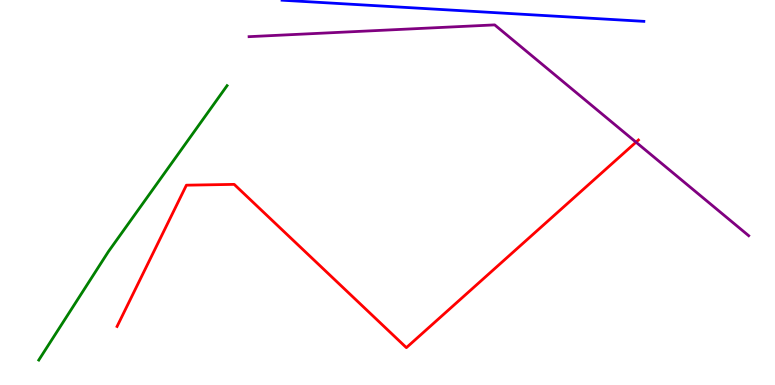[{'lines': ['blue', 'red'], 'intersections': []}, {'lines': ['green', 'red'], 'intersections': []}, {'lines': ['purple', 'red'], 'intersections': [{'x': 8.21, 'y': 6.31}]}, {'lines': ['blue', 'green'], 'intersections': []}, {'lines': ['blue', 'purple'], 'intersections': []}, {'lines': ['green', 'purple'], 'intersections': []}]